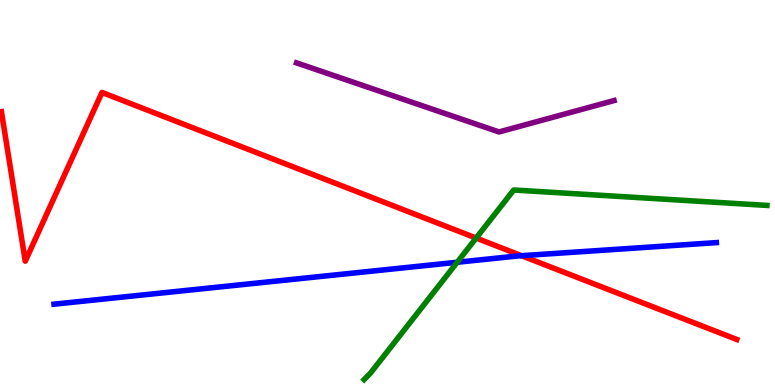[{'lines': ['blue', 'red'], 'intersections': [{'x': 6.73, 'y': 3.36}]}, {'lines': ['green', 'red'], 'intersections': [{'x': 6.14, 'y': 3.82}]}, {'lines': ['purple', 'red'], 'intersections': []}, {'lines': ['blue', 'green'], 'intersections': [{'x': 5.9, 'y': 3.19}]}, {'lines': ['blue', 'purple'], 'intersections': []}, {'lines': ['green', 'purple'], 'intersections': []}]